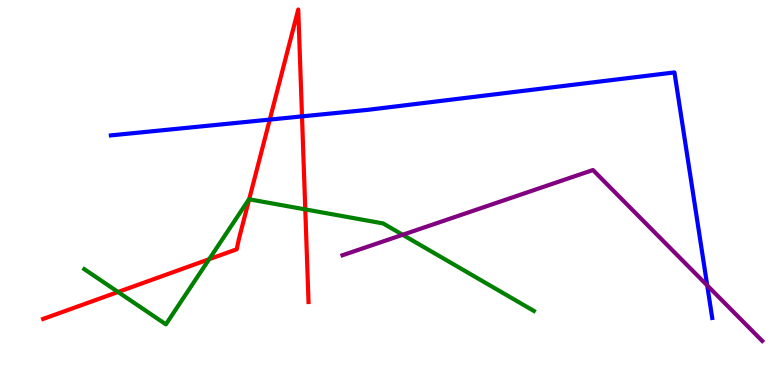[{'lines': ['blue', 'red'], 'intersections': [{'x': 3.48, 'y': 6.89}, {'x': 3.9, 'y': 6.98}]}, {'lines': ['green', 'red'], 'intersections': [{'x': 1.52, 'y': 2.42}, {'x': 2.7, 'y': 3.27}, {'x': 3.22, 'y': 4.82}, {'x': 3.94, 'y': 4.56}]}, {'lines': ['purple', 'red'], 'intersections': []}, {'lines': ['blue', 'green'], 'intersections': []}, {'lines': ['blue', 'purple'], 'intersections': [{'x': 9.13, 'y': 2.59}]}, {'lines': ['green', 'purple'], 'intersections': [{'x': 5.2, 'y': 3.9}]}]